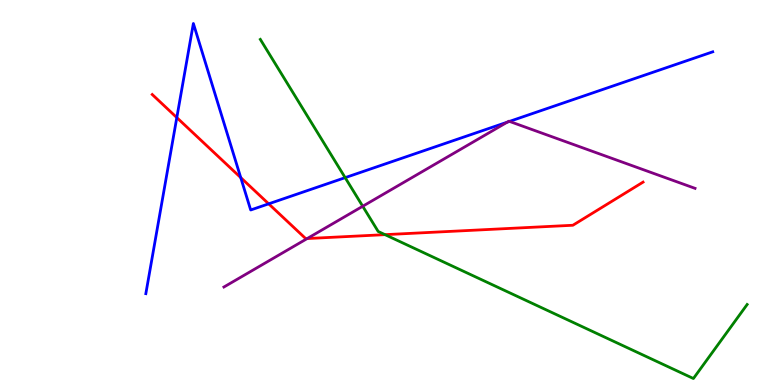[{'lines': ['blue', 'red'], 'intersections': [{'x': 2.28, 'y': 6.95}, {'x': 3.11, 'y': 5.39}, {'x': 3.47, 'y': 4.71}]}, {'lines': ['green', 'red'], 'intersections': [{'x': 4.97, 'y': 3.91}]}, {'lines': ['purple', 'red'], 'intersections': [{'x': 3.96, 'y': 3.8}]}, {'lines': ['blue', 'green'], 'intersections': [{'x': 4.45, 'y': 5.39}]}, {'lines': ['blue', 'purple'], 'intersections': [{'x': 6.55, 'y': 6.83}, {'x': 6.57, 'y': 6.85}]}, {'lines': ['green', 'purple'], 'intersections': [{'x': 4.68, 'y': 4.64}]}]